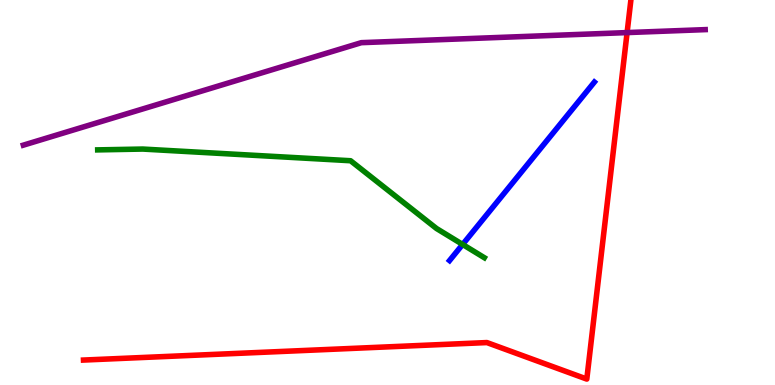[{'lines': ['blue', 'red'], 'intersections': []}, {'lines': ['green', 'red'], 'intersections': []}, {'lines': ['purple', 'red'], 'intersections': [{'x': 8.09, 'y': 9.15}]}, {'lines': ['blue', 'green'], 'intersections': [{'x': 5.97, 'y': 3.65}]}, {'lines': ['blue', 'purple'], 'intersections': []}, {'lines': ['green', 'purple'], 'intersections': []}]